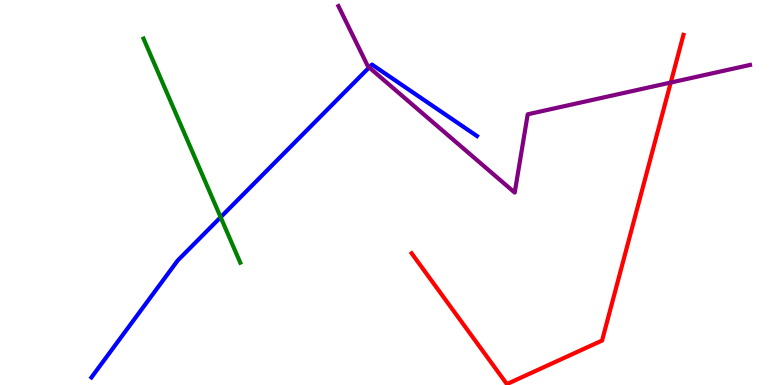[{'lines': ['blue', 'red'], 'intersections': []}, {'lines': ['green', 'red'], 'intersections': []}, {'lines': ['purple', 'red'], 'intersections': [{'x': 8.65, 'y': 7.86}]}, {'lines': ['blue', 'green'], 'intersections': [{'x': 2.85, 'y': 4.36}]}, {'lines': ['blue', 'purple'], 'intersections': [{'x': 4.76, 'y': 8.25}]}, {'lines': ['green', 'purple'], 'intersections': []}]